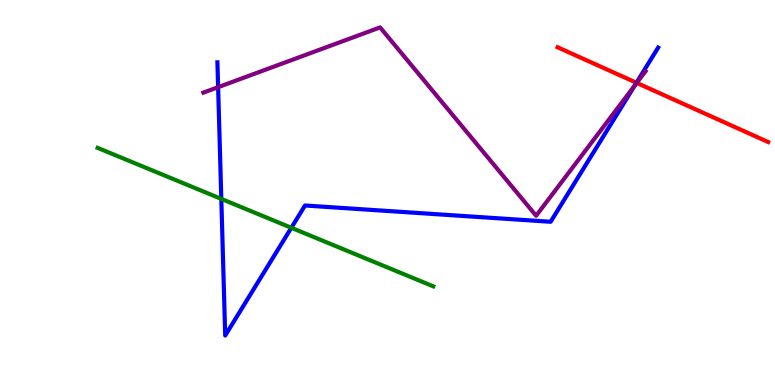[{'lines': ['blue', 'red'], 'intersections': [{'x': 8.21, 'y': 7.85}]}, {'lines': ['green', 'red'], 'intersections': []}, {'lines': ['purple', 'red'], 'intersections': [{'x': 8.22, 'y': 7.85}]}, {'lines': ['blue', 'green'], 'intersections': [{'x': 2.86, 'y': 4.83}, {'x': 3.76, 'y': 4.08}]}, {'lines': ['blue', 'purple'], 'intersections': [{'x': 2.81, 'y': 7.74}, {'x': 8.19, 'y': 7.78}]}, {'lines': ['green', 'purple'], 'intersections': []}]